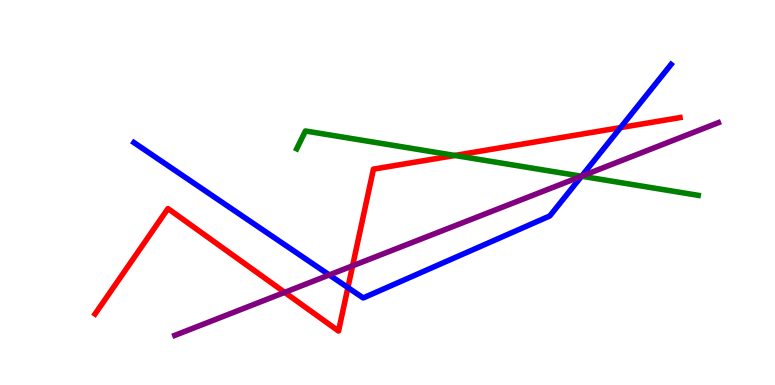[{'lines': ['blue', 'red'], 'intersections': [{'x': 4.49, 'y': 2.53}, {'x': 8.01, 'y': 6.69}]}, {'lines': ['green', 'red'], 'intersections': [{'x': 5.87, 'y': 5.96}]}, {'lines': ['purple', 'red'], 'intersections': [{'x': 3.67, 'y': 2.41}, {'x': 4.55, 'y': 3.1}]}, {'lines': ['blue', 'green'], 'intersections': [{'x': 7.5, 'y': 5.42}]}, {'lines': ['blue', 'purple'], 'intersections': [{'x': 4.25, 'y': 2.86}, {'x': 7.5, 'y': 5.42}]}, {'lines': ['green', 'purple'], 'intersections': [{'x': 7.5, 'y': 5.42}]}]